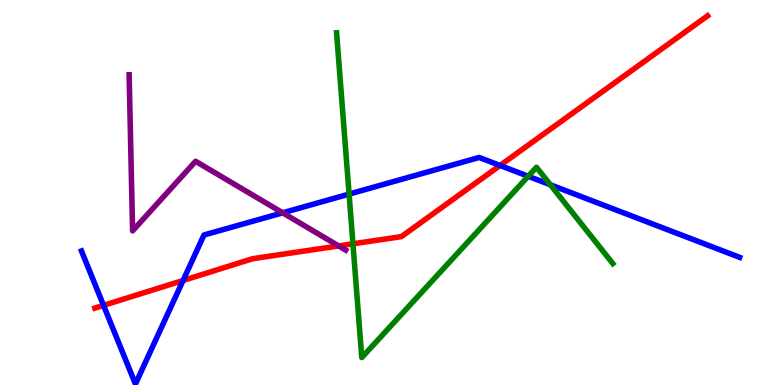[{'lines': ['blue', 'red'], 'intersections': [{'x': 1.34, 'y': 2.07}, {'x': 2.36, 'y': 2.71}, {'x': 6.45, 'y': 5.7}]}, {'lines': ['green', 'red'], 'intersections': [{'x': 4.55, 'y': 3.67}]}, {'lines': ['purple', 'red'], 'intersections': [{'x': 4.37, 'y': 3.61}]}, {'lines': ['blue', 'green'], 'intersections': [{'x': 4.5, 'y': 4.96}, {'x': 6.82, 'y': 5.42}, {'x': 7.1, 'y': 5.2}]}, {'lines': ['blue', 'purple'], 'intersections': [{'x': 3.65, 'y': 4.47}]}, {'lines': ['green', 'purple'], 'intersections': []}]